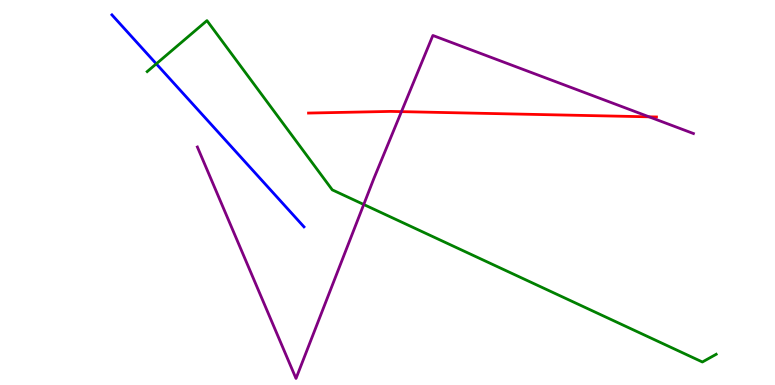[{'lines': ['blue', 'red'], 'intersections': []}, {'lines': ['green', 'red'], 'intersections': []}, {'lines': ['purple', 'red'], 'intersections': [{'x': 5.18, 'y': 7.1}, {'x': 8.37, 'y': 6.97}]}, {'lines': ['blue', 'green'], 'intersections': [{'x': 2.02, 'y': 8.34}]}, {'lines': ['blue', 'purple'], 'intersections': []}, {'lines': ['green', 'purple'], 'intersections': [{'x': 4.69, 'y': 4.69}]}]